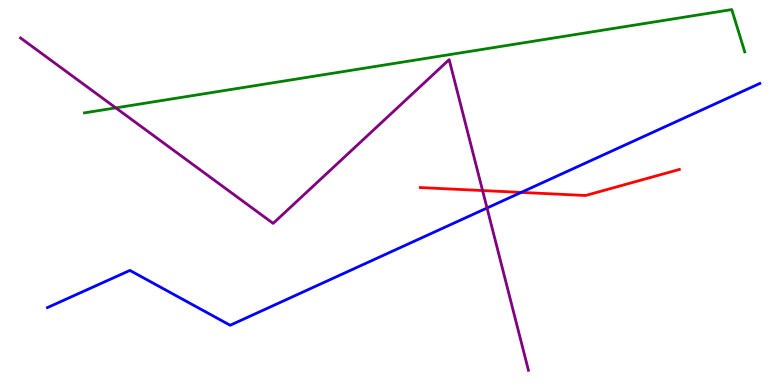[{'lines': ['blue', 'red'], 'intersections': [{'x': 6.73, 'y': 5.0}]}, {'lines': ['green', 'red'], 'intersections': []}, {'lines': ['purple', 'red'], 'intersections': [{'x': 6.23, 'y': 5.05}]}, {'lines': ['blue', 'green'], 'intersections': []}, {'lines': ['blue', 'purple'], 'intersections': [{'x': 6.28, 'y': 4.6}]}, {'lines': ['green', 'purple'], 'intersections': [{'x': 1.49, 'y': 7.2}]}]